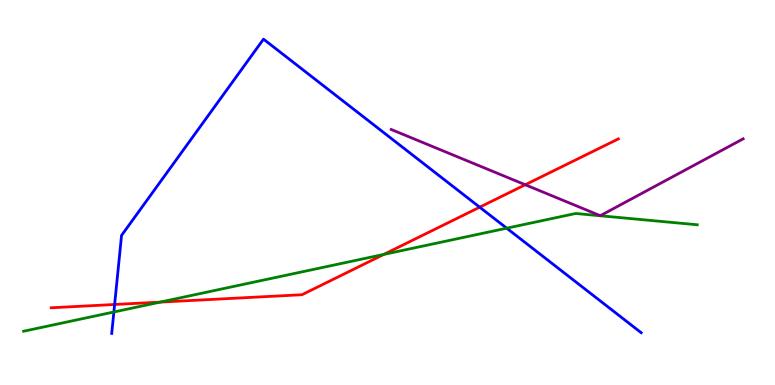[{'lines': ['blue', 'red'], 'intersections': [{'x': 1.48, 'y': 2.09}, {'x': 6.19, 'y': 4.62}]}, {'lines': ['green', 'red'], 'intersections': [{'x': 2.07, 'y': 2.15}, {'x': 4.95, 'y': 3.39}]}, {'lines': ['purple', 'red'], 'intersections': [{'x': 6.78, 'y': 5.2}]}, {'lines': ['blue', 'green'], 'intersections': [{'x': 1.47, 'y': 1.9}, {'x': 6.54, 'y': 4.07}]}, {'lines': ['blue', 'purple'], 'intersections': []}, {'lines': ['green', 'purple'], 'intersections': []}]